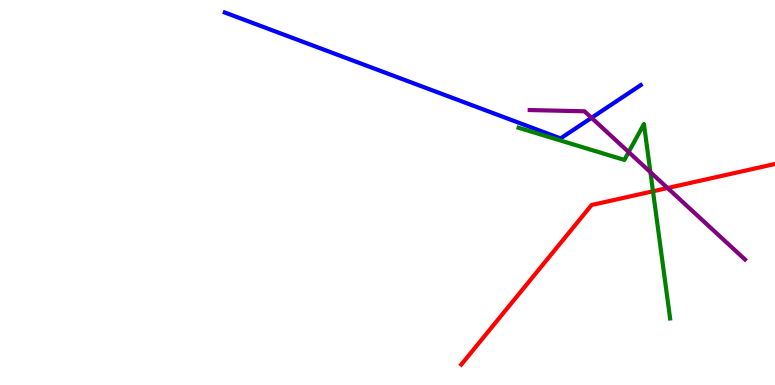[{'lines': ['blue', 'red'], 'intersections': []}, {'lines': ['green', 'red'], 'intersections': [{'x': 8.43, 'y': 5.03}]}, {'lines': ['purple', 'red'], 'intersections': [{'x': 8.61, 'y': 5.12}]}, {'lines': ['blue', 'green'], 'intersections': []}, {'lines': ['blue', 'purple'], 'intersections': [{'x': 7.63, 'y': 6.94}]}, {'lines': ['green', 'purple'], 'intersections': [{'x': 8.11, 'y': 6.05}, {'x': 8.39, 'y': 5.53}]}]